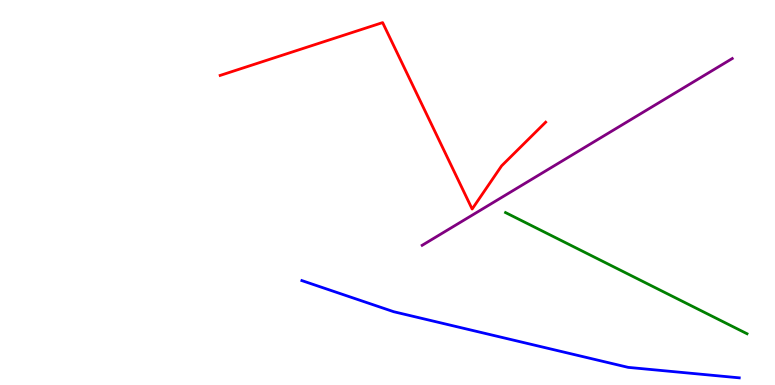[{'lines': ['blue', 'red'], 'intersections': []}, {'lines': ['green', 'red'], 'intersections': []}, {'lines': ['purple', 'red'], 'intersections': []}, {'lines': ['blue', 'green'], 'intersections': []}, {'lines': ['blue', 'purple'], 'intersections': []}, {'lines': ['green', 'purple'], 'intersections': []}]